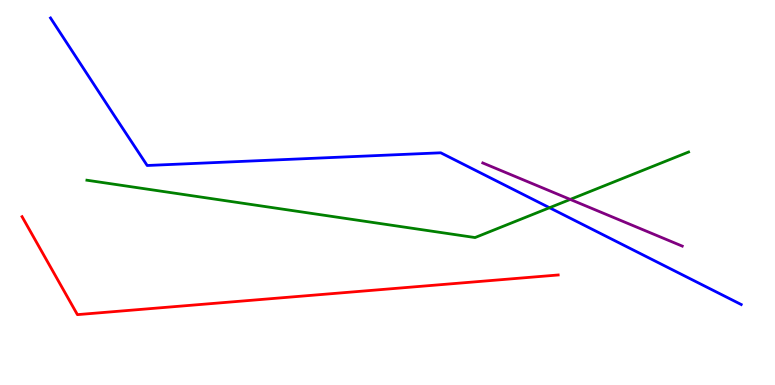[{'lines': ['blue', 'red'], 'intersections': []}, {'lines': ['green', 'red'], 'intersections': []}, {'lines': ['purple', 'red'], 'intersections': []}, {'lines': ['blue', 'green'], 'intersections': [{'x': 7.09, 'y': 4.6}]}, {'lines': ['blue', 'purple'], 'intersections': []}, {'lines': ['green', 'purple'], 'intersections': [{'x': 7.36, 'y': 4.82}]}]